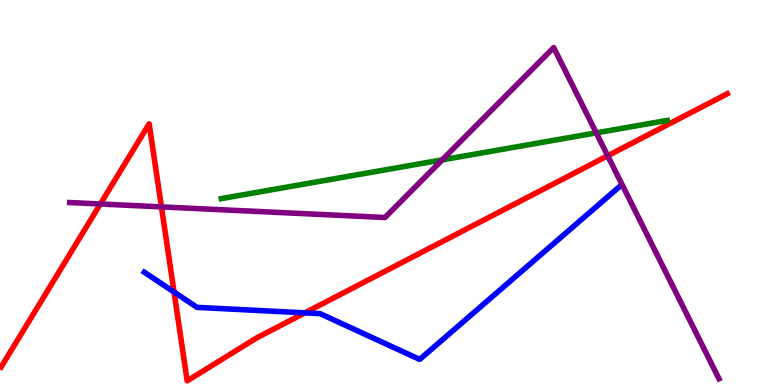[{'lines': ['blue', 'red'], 'intersections': [{'x': 2.25, 'y': 2.41}, {'x': 3.93, 'y': 1.87}]}, {'lines': ['green', 'red'], 'intersections': []}, {'lines': ['purple', 'red'], 'intersections': [{'x': 1.29, 'y': 4.7}, {'x': 2.08, 'y': 4.63}, {'x': 7.84, 'y': 5.95}]}, {'lines': ['blue', 'green'], 'intersections': []}, {'lines': ['blue', 'purple'], 'intersections': []}, {'lines': ['green', 'purple'], 'intersections': [{'x': 5.71, 'y': 5.85}, {'x': 7.69, 'y': 6.55}]}]